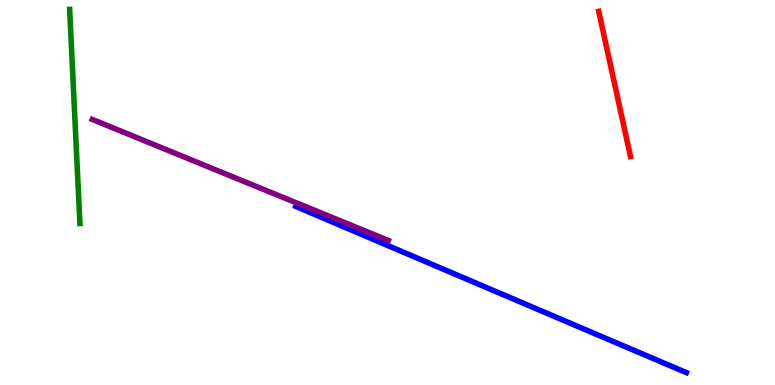[{'lines': ['blue', 'red'], 'intersections': []}, {'lines': ['green', 'red'], 'intersections': []}, {'lines': ['purple', 'red'], 'intersections': []}, {'lines': ['blue', 'green'], 'intersections': []}, {'lines': ['blue', 'purple'], 'intersections': []}, {'lines': ['green', 'purple'], 'intersections': []}]